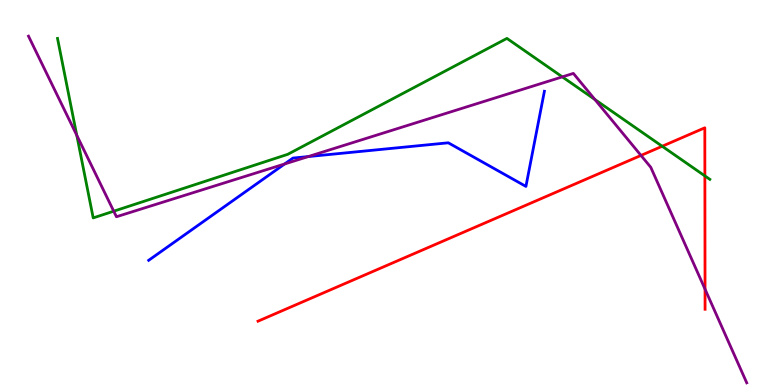[{'lines': ['blue', 'red'], 'intersections': []}, {'lines': ['green', 'red'], 'intersections': [{'x': 8.54, 'y': 6.2}, {'x': 9.1, 'y': 5.43}]}, {'lines': ['purple', 'red'], 'intersections': [{'x': 8.27, 'y': 5.96}, {'x': 9.1, 'y': 2.49}]}, {'lines': ['blue', 'green'], 'intersections': []}, {'lines': ['blue', 'purple'], 'intersections': [{'x': 3.67, 'y': 5.74}, {'x': 3.98, 'y': 5.93}]}, {'lines': ['green', 'purple'], 'intersections': [{'x': 0.991, 'y': 6.49}, {'x': 1.47, 'y': 4.51}, {'x': 7.26, 'y': 8.0}, {'x': 7.68, 'y': 7.42}]}]